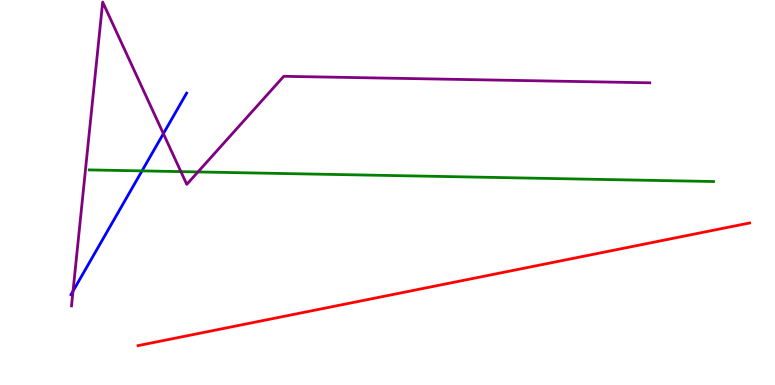[{'lines': ['blue', 'red'], 'intersections': []}, {'lines': ['green', 'red'], 'intersections': []}, {'lines': ['purple', 'red'], 'intersections': []}, {'lines': ['blue', 'green'], 'intersections': [{'x': 1.83, 'y': 5.56}]}, {'lines': ['blue', 'purple'], 'intersections': [{'x': 0.942, 'y': 2.44}, {'x': 2.11, 'y': 6.53}]}, {'lines': ['green', 'purple'], 'intersections': [{'x': 2.33, 'y': 5.54}, {'x': 2.55, 'y': 5.53}]}]